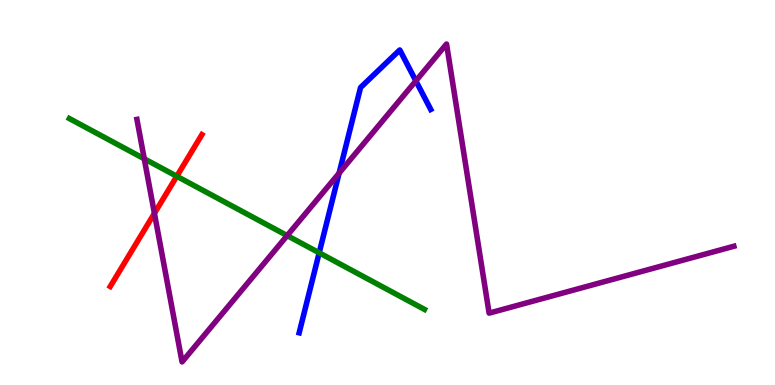[{'lines': ['blue', 'red'], 'intersections': []}, {'lines': ['green', 'red'], 'intersections': [{'x': 2.28, 'y': 5.42}]}, {'lines': ['purple', 'red'], 'intersections': [{'x': 1.99, 'y': 4.46}]}, {'lines': ['blue', 'green'], 'intersections': [{'x': 4.12, 'y': 3.43}]}, {'lines': ['blue', 'purple'], 'intersections': [{'x': 4.38, 'y': 5.5}, {'x': 5.37, 'y': 7.9}]}, {'lines': ['green', 'purple'], 'intersections': [{'x': 1.86, 'y': 5.88}, {'x': 3.71, 'y': 3.88}]}]